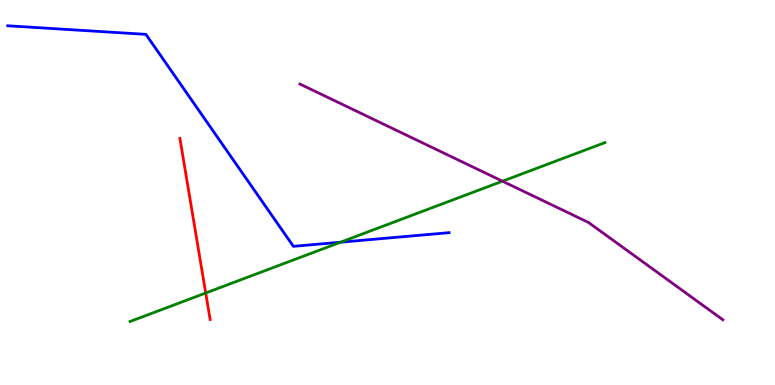[{'lines': ['blue', 'red'], 'intersections': []}, {'lines': ['green', 'red'], 'intersections': [{'x': 2.65, 'y': 2.39}]}, {'lines': ['purple', 'red'], 'intersections': []}, {'lines': ['blue', 'green'], 'intersections': [{'x': 4.39, 'y': 3.71}]}, {'lines': ['blue', 'purple'], 'intersections': []}, {'lines': ['green', 'purple'], 'intersections': [{'x': 6.48, 'y': 5.29}]}]